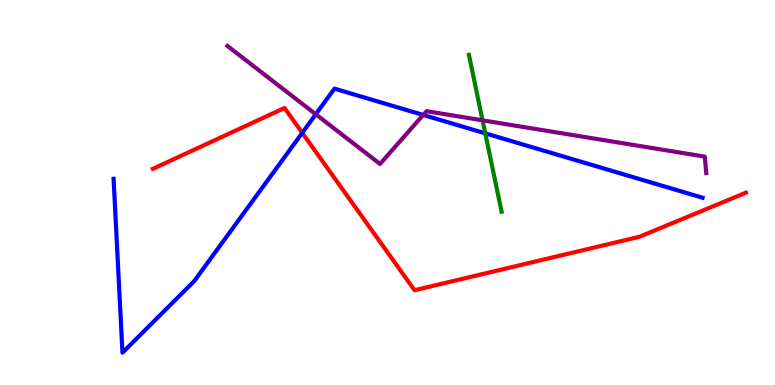[{'lines': ['blue', 'red'], 'intersections': [{'x': 3.9, 'y': 6.55}]}, {'lines': ['green', 'red'], 'intersections': []}, {'lines': ['purple', 'red'], 'intersections': []}, {'lines': ['blue', 'green'], 'intersections': [{'x': 6.26, 'y': 6.54}]}, {'lines': ['blue', 'purple'], 'intersections': [{'x': 4.07, 'y': 7.03}, {'x': 5.46, 'y': 7.01}]}, {'lines': ['green', 'purple'], 'intersections': [{'x': 6.23, 'y': 6.87}]}]